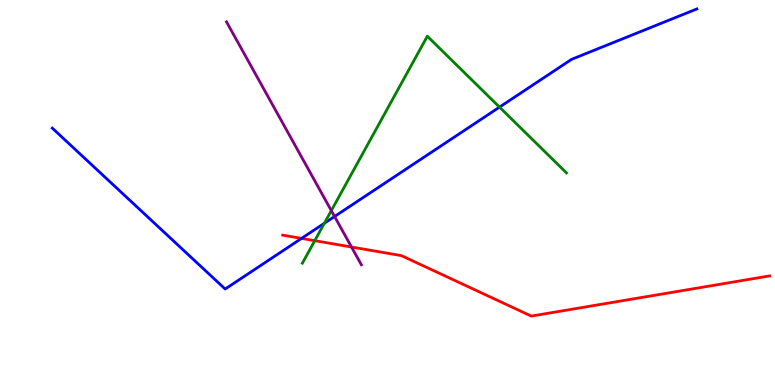[{'lines': ['blue', 'red'], 'intersections': [{'x': 3.89, 'y': 3.81}]}, {'lines': ['green', 'red'], 'intersections': [{'x': 4.06, 'y': 3.75}]}, {'lines': ['purple', 'red'], 'intersections': [{'x': 4.54, 'y': 3.58}]}, {'lines': ['blue', 'green'], 'intersections': [{'x': 4.19, 'y': 4.2}, {'x': 6.45, 'y': 7.22}]}, {'lines': ['blue', 'purple'], 'intersections': [{'x': 4.32, 'y': 4.38}]}, {'lines': ['green', 'purple'], 'intersections': [{'x': 4.27, 'y': 4.53}]}]